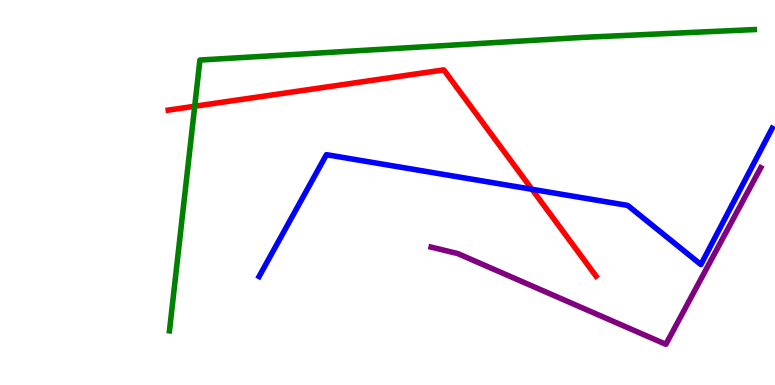[{'lines': ['blue', 'red'], 'intersections': [{'x': 6.86, 'y': 5.08}]}, {'lines': ['green', 'red'], 'intersections': [{'x': 2.51, 'y': 7.24}]}, {'lines': ['purple', 'red'], 'intersections': []}, {'lines': ['blue', 'green'], 'intersections': []}, {'lines': ['blue', 'purple'], 'intersections': []}, {'lines': ['green', 'purple'], 'intersections': []}]